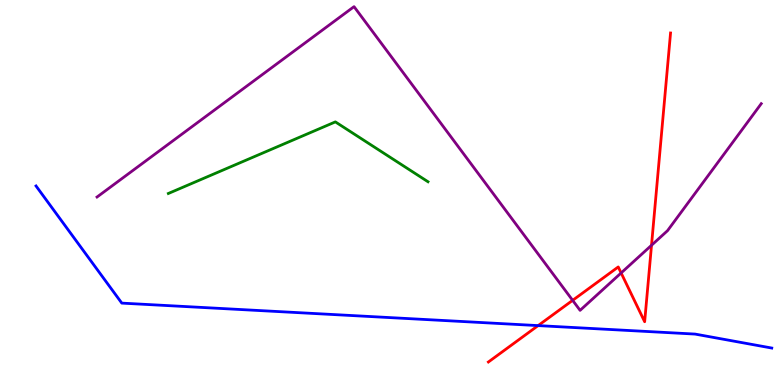[{'lines': ['blue', 'red'], 'intersections': [{'x': 6.94, 'y': 1.54}]}, {'lines': ['green', 'red'], 'intersections': []}, {'lines': ['purple', 'red'], 'intersections': [{'x': 7.39, 'y': 2.2}, {'x': 8.01, 'y': 2.91}, {'x': 8.41, 'y': 3.63}]}, {'lines': ['blue', 'green'], 'intersections': []}, {'lines': ['blue', 'purple'], 'intersections': []}, {'lines': ['green', 'purple'], 'intersections': []}]